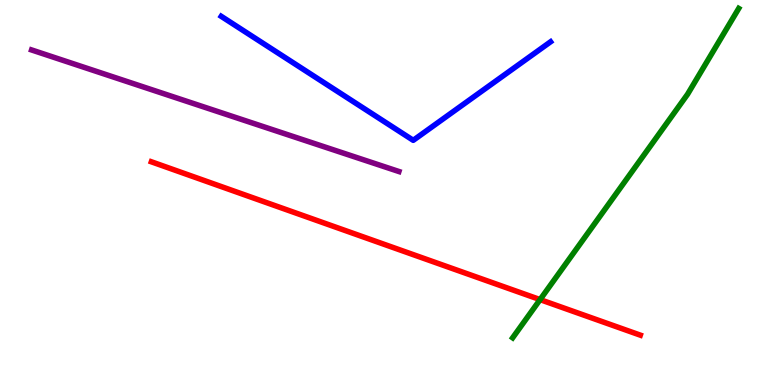[{'lines': ['blue', 'red'], 'intersections': []}, {'lines': ['green', 'red'], 'intersections': [{'x': 6.97, 'y': 2.22}]}, {'lines': ['purple', 'red'], 'intersections': []}, {'lines': ['blue', 'green'], 'intersections': []}, {'lines': ['blue', 'purple'], 'intersections': []}, {'lines': ['green', 'purple'], 'intersections': []}]